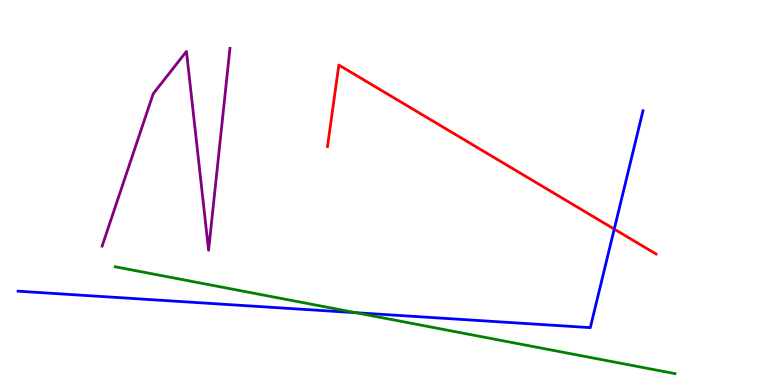[{'lines': ['blue', 'red'], 'intersections': [{'x': 7.93, 'y': 4.05}]}, {'lines': ['green', 'red'], 'intersections': []}, {'lines': ['purple', 'red'], 'intersections': []}, {'lines': ['blue', 'green'], 'intersections': [{'x': 4.59, 'y': 1.88}]}, {'lines': ['blue', 'purple'], 'intersections': []}, {'lines': ['green', 'purple'], 'intersections': []}]